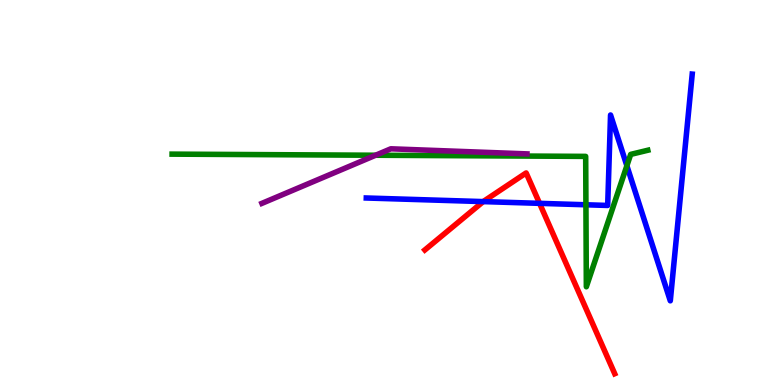[{'lines': ['blue', 'red'], 'intersections': [{'x': 6.24, 'y': 4.76}, {'x': 6.96, 'y': 4.72}]}, {'lines': ['green', 'red'], 'intersections': []}, {'lines': ['purple', 'red'], 'intersections': []}, {'lines': ['blue', 'green'], 'intersections': [{'x': 7.56, 'y': 4.68}, {'x': 8.09, 'y': 5.69}]}, {'lines': ['blue', 'purple'], 'intersections': []}, {'lines': ['green', 'purple'], 'intersections': [{'x': 4.85, 'y': 5.97}]}]